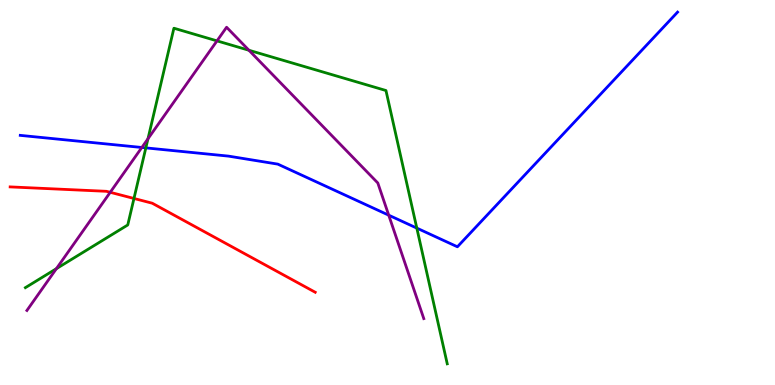[{'lines': ['blue', 'red'], 'intersections': []}, {'lines': ['green', 'red'], 'intersections': [{'x': 1.73, 'y': 4.84}]}, {'lines': ['purple', 'red'], 'intersections': [{'x': 1.42, 'y': 5.01}]}, {'lines': ['blue', 'green'], 'intersections': [{'x': 1.88, 'y': 6.16}, {'x': 5.38, 'y': 4.08}]}, {'lines': ['blue', 'purple'], 'intersections': [{'x': 1.83, 'y': 6.17}, {'x': 5.02, 'y': 4.41}]}, {'lines': ['green', 'purple'], 'intersections': [{'x': 0.728, 'y': 3.02}, {'x': 1.91, 'y': 6.4}, {'x': 2.8, 'y': 8.94}, {'x': 3.21, 'y': 8.69}]}]